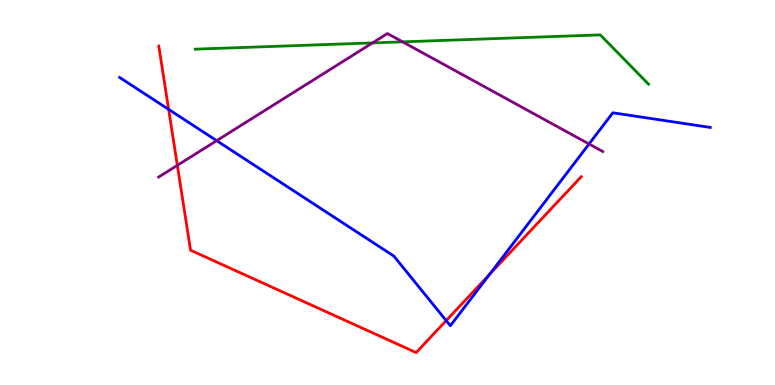[{'lines': ['blue', 'red'], 'intersections': [{'x': 2.18, 'y': 7.16}, {'x': 5.76, 'y': 1.67}, {'x': 6.32, 'y': 2.87}]}, {'lines': ['green', 'red'], 'intersections': []}, {'lines': ['purple', 'red'], 'intersections': [{'x': 2.29, 'y': 5.71}]}, {'lines': ['blue', 'green'], 'intersections': []}, {'lines': ['blue', 'purple'], 'intersections': [{'x': 2.8, 'y': 6.35}, {'x': 7.6, 'y': 6.26}]}, {'lines': ['green', 'purple'], 'intersections': [{'x': 4.81, 'y': 8.89}, {'x': 5.2, 'y': 8.91}]}]